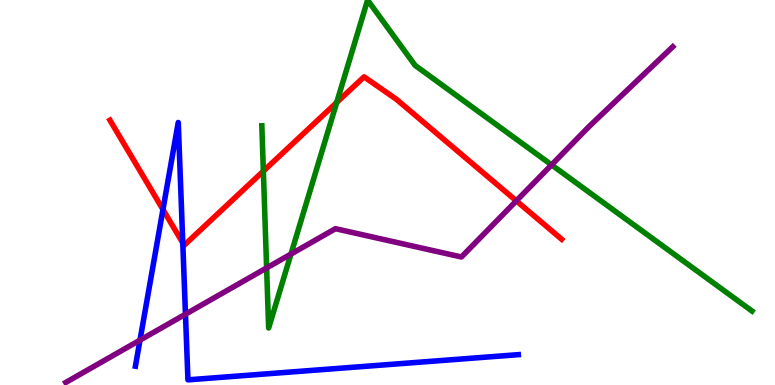[{'lines': ['blue', 'red'], 'intersections': [{'x': 2.1, 'y': 4.56}, {'x': 2.36, 'y': 3.69}]}, {'lines': ['green', 'red'], 'intersections': [{'x': 3.4, 'y': 5.56}, {'x': 4.34, 'y': 7.34}]}, {'lines': ['purple', 'red'], 'intersections': [{'x': 6.66, 'y': 4.78}]}, {'lines': ['blue', 'green'], 'intersections': []}, {'lines': ['blue', 'purple'], 'intersections': [{'x': 1.81, 'y': 1.17}, {'x': 2.39, 'y': 1.84}]}, {'lines': ['green', 'purple'], 'intersections': [{'x': 3.44, 'y': 3.04}, {'x': 3.75, 'y': 3.4}, {'x': 7.12, 'y': 5.72}]}]